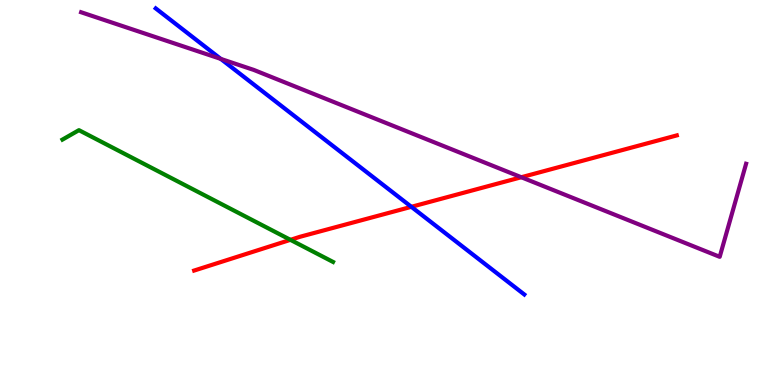[{'lines': ['blue', 'red'], 'intersections': [{'x': 5.31, 'y': 4.63}]}, {'lines': ['green', 'red'], 'intersections': [{'x': 3.75, 'y': 3.77}]}, {'lines': ['purple', 'red'], 'intersections': [{'x': 6.73, 'y': 5.4}]}, {'lines': ['blue', 'green'], 'intersections': []}, {'lines': ['blue', 'purple'], 'intersections': [{'x': 2.85, 'y': 8.47}]}, {'lines': ['green', 'purple'], 'intersections': []}]